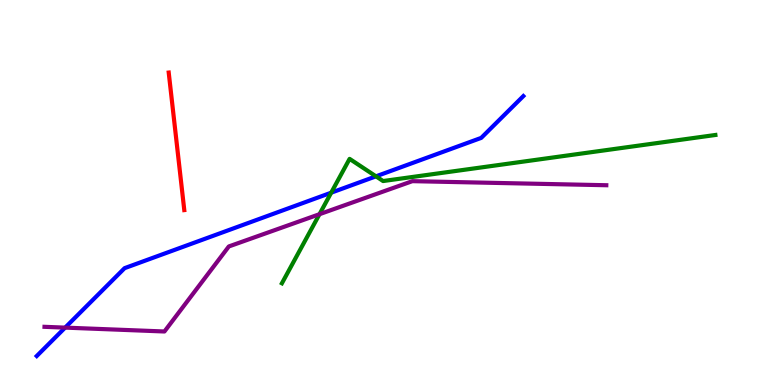[{'lines': ['blue', 'red'], 'intersections': []}, {'lines': ['green', 'red'], 'intersections': []}, {'lines': ['purple', 'red'], 'intersections': []}, {'lines': ['blue', 'green'], 'intersections': [{'x': 4.27, 'y': 5.0}, {'x': 4.85, 'y': 5.42}]}, {'lines': ['blue', 'purple'], 'intersections': [{'x': 0.84, 'y': 1.49}]}, {'lines': ['green', 'purple'], 'intersections': [{'x': 4.12, 'y': 4.44}]}]